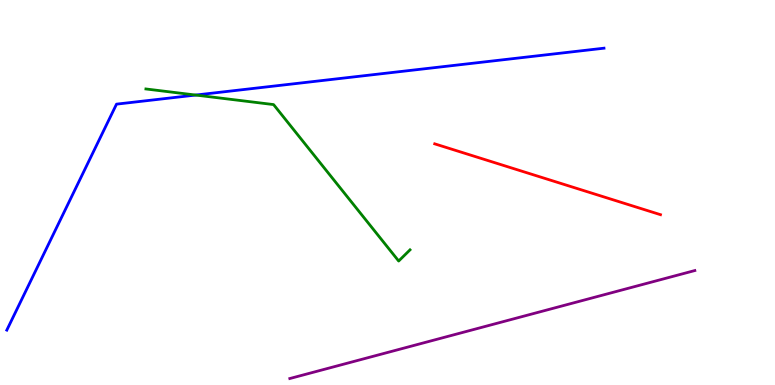[{'lines': ['blue', 'red'], 'intersections': []}, {'lines': ['green', 'red'], 'intersections': []}, {'lines': ['purple', 'red'], 'intersections': []}, {'lines': ['blue', 'green'], 'intersections': [{'x': 2.52, 'y': 7.53}]}, {'lines': ['blue', 'purple'], 'intersections': []}, {'lines': ['green', 'purple'], 'intersections': []}]